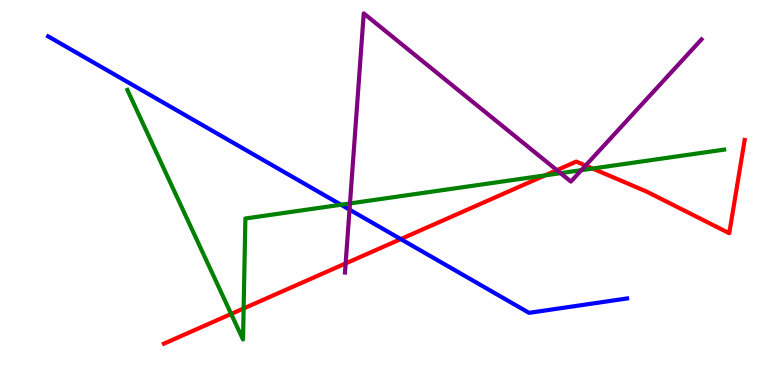[{'lines': ['blue', 'red'], 'intersections': [{'x': 5.17, 'y': 3.79}]}, {'lines': ['green', 'red'], 'intersections': [{'x': 2.98, 'y': 1.85}, {'x': 3.14, 'y': 1.99}, {'x': 7.03, 'y': 5.44}, {'x': 7.65, 'y': 5.62}]}, {'lines': ['purple', 'red'], 'intersections': [{'x': 4.46, 'y': 3.16}, {'x': 7.19, 'y': 5.58}, {'x': 7.56, 'y': 5.7}]}, {'lines': ['blue', 'green'], 'intersections': [{'x': 4.4, 'y': 4.68}]}, {'lines': ['blue', 'purple'], 'intersections': [{'x': 4.51, 'y': 4.55}]}, {'lines': ['green', 'purple'], 'intersections': [{'x': 4.52, 'y': 4.72}, {'x': 7.23, 'y': 5.5}, {'x': 7.5, 'y': 5.58}]}]